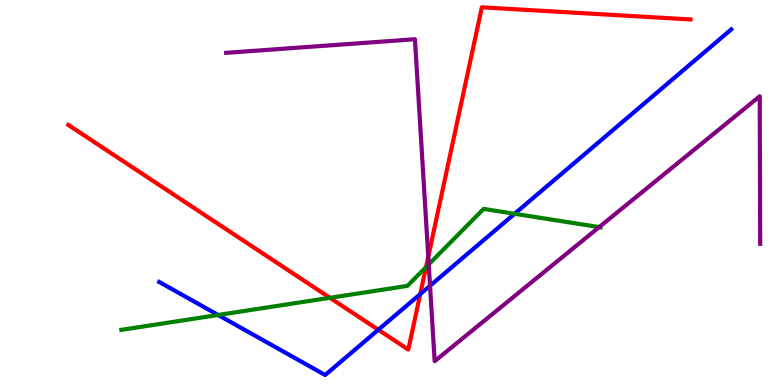[{'lines': ['blue', 'red'], 'intersections': [{'x': 4.88, 'y': 1.43}, {'x': 5.42, 'y': 2.36}]}, {'lines': ['green', 'red'], 'intersections': [{'x': 4.26, 'y': 2.26}, {'x': 5.5, 'y': 3.06}]}, {'lines': ['purple', 'red'], 'intersections': [{'x': 5.53, 'y': 3.33}]}, {'lines': ['blue', 'green'], 'intersections': [{'x': 2.81, 'y': 1.82}, {'x': 6.64, 'y': 4.45}]}, {'lines': ['blue', 'purple'], 'intersections': [{'x': 5.55, 'y': 2.58}]}, {'lines': ['green', 'purple'], 'intersections': [{'x': 5.53, 'y': 3.13}, {'x': 7.73, 'y': 4.1}]}]